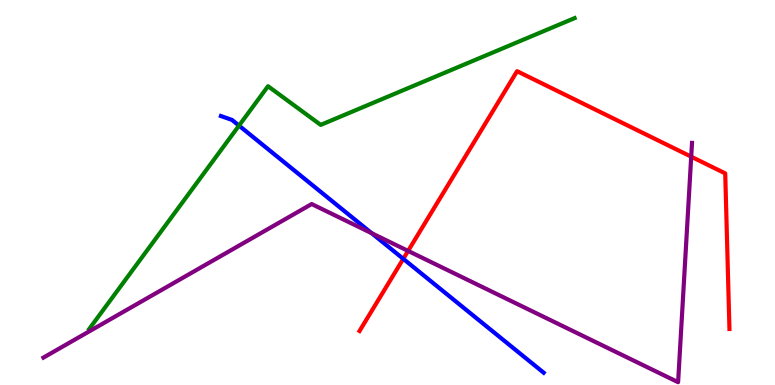[{'lines': ['blue', 'red'], 'intersections': [{'x': 5.2, 'y': 3.28}]}, {'lines': ['green', 'red'], 'intersections': []}, {'lines': ['purple', 'red'], 'intersections': [{'x': 5.27, 'y': 3.48}, {'x': 8.92, 'y': 5.93}]}, {'lines': ['blue', 'green'], 'intersections': [{'x': 3.08, 'y': 6.74}]}, {'lines': ['blue', 'purple'], 'intersections': [{'x': 4.8, 'y': 3.94}]}, {'lines': ['green', 'purple'], 'intersections': []}]